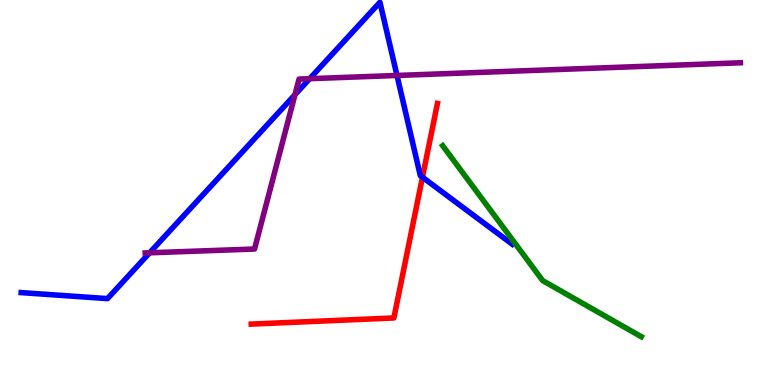[{'lines': ['blue', 'red'], 'intersections': [{'x': 5.45, 'y': 5.4}]}, {'lines': ['green', 'red'], 'intersections': []}, {'lines': ['purple', 'red'], 'intersections': []}, {'lines': ['blue', 'green'], 'intersections': []}, {'lines': ['blue', 'purple'], 'intersections': [{'x': 1.93, 'y': 3.43}, {'x': 3.81, 'y': 7.54}, {'x': 4.0, 'y': 7.96}, {'x': 5.12, 'y': 8.04}]}, {'lines': ['green', 'purple'], 'intersections': []}]